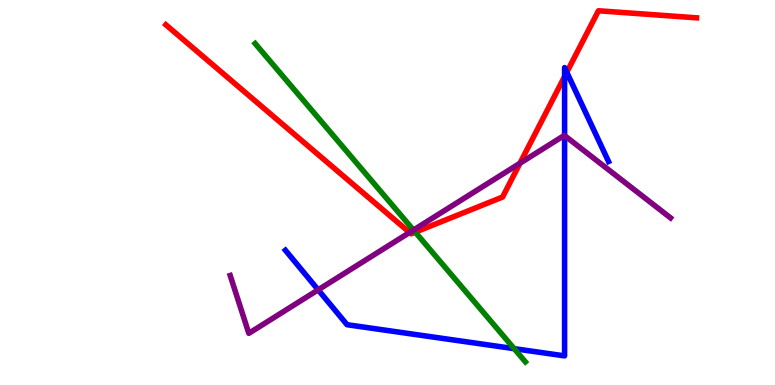[{'lines': ['blue', 'red'], 'intersections': [{'x': 7.29, 'y': 8.01}, {'x': 7.31, 'y': 8.12}]}, {'lines': ['green', 'red'], 'intersections': [{'x': 5.36, 'y': 3.97}]}, {'lines': ['purple', 'red'], 'intersections': [{'x': 5.28, 'y': 3.96}, {'x': 6.71, 'y': 5.76}]}, {'lines': ['blue', 'green'], 'intersections': [{'x': 6.63, 'y': 0.944}]}, {'lines': ['blue', 'purple'], 'intersections': [{'x': 4.11, 'y': 2.47}, {'x': 7.29, 'y': 6.48}]}, {'lines': ['green', 'purple'], 'intersections': [{'x': 5.34, 'y': 4.02}]}]